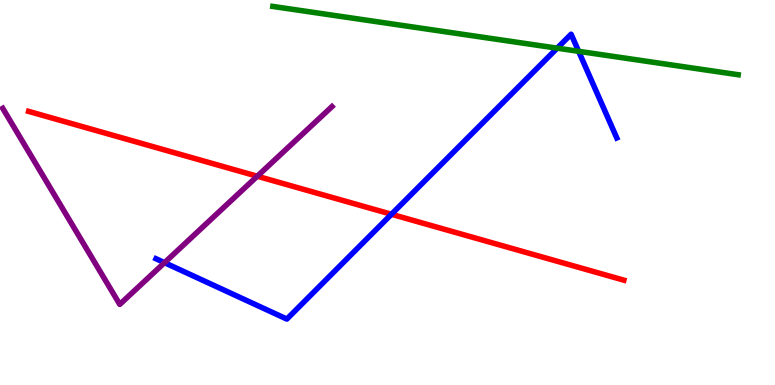[{'lines': ['blue', 'red'], 'intersections': [{'x': 5.05, 'y': 4.43}]}, {'lines': ['green', 'red'], 'intersections': []}, {'lines': ['purple', 'red'], 'intersections': [{'x': 3.32, 'y': 5.42}]}, {'lines': ['blue', 'green'], 'intersections': [{'x': 7.19, 'y': 8.75}, {'x': 7.47, 'y': 8.67}]}, {'lines': ['blue', 'purple'], 'intersections': [{'x': 2.12, 'y': 3.18}]}, {'lines': ['green', 'purple'], 'intersections': []}]